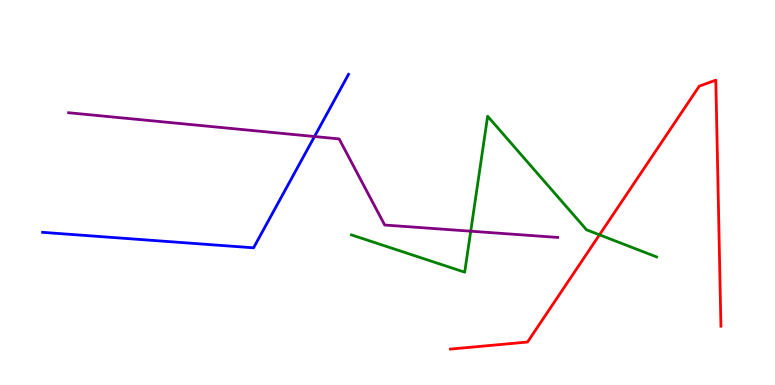[{'lines': ['blue', 'red'], 'intersections': []}, {'lines': ['green', 'red'], 'intersections': [{'x': 7.74, 'y': 3.9}]}, {'lines': ['purple', 'red'], 'intersections': []}, {'lines': ['blue', 'green'], 'intersections': []}, {'lines': ['blue', 'purple'], 'intersections': [{'x': 4.06, 'y': 6.45}]}, {'lines': ['green', 'purple'], 'intersections': [{'x': 6.07, 'y': 3.99}]}]